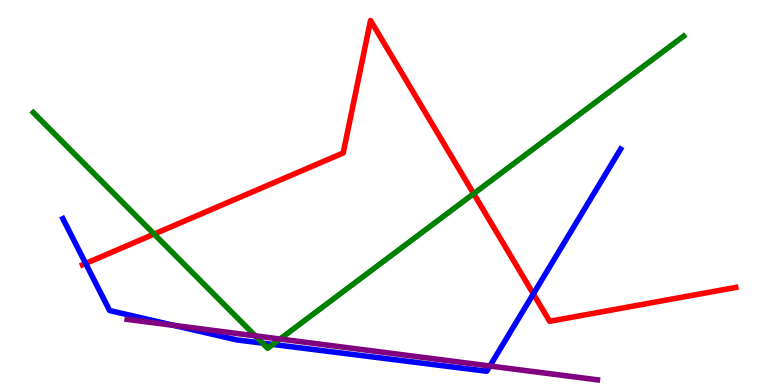[{'lines': ['blue', 'red'], 'intersections': [{'x': 1.11, 'y': 3.16}, {'x': 6.88, 'y': 2.37}]}, {'lines': ['green', 'red'], 'intersections': [{'x': 1.99, 'y': 3.92}, {'x': 6.11, 'y': 4.97}]}, {'lines': ['purple', 'red'], 'intersections': []}, {'lines': ['blue', 'green'], 'intersections': [{'x': 3.39, 'y': 1.09}, {'x': 3.52, 'y': 1.05}]}, {'lines': ['blue', 'purple'], 'intersections': [{'x': 2.25, 'y': 1.55}, {'x': 6.32, 'y': 0.493}]}, {'lines': ['green', 'purple'], 'intersections': [{'x': 3.29, 'y': 1.28}, {'x': 3.61, 'y': 1.19}]}]